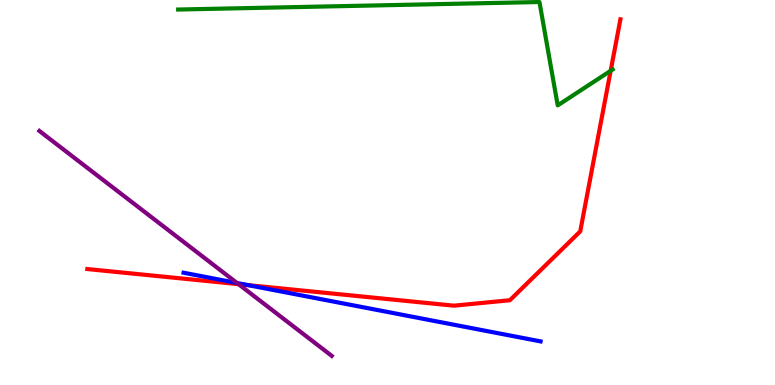[{'lines': ['blue', 'red'], 'intersections': [{'x': 3.2, 'y': 2.6}]}, {'lines': ['green', 'red'], 'intersections': [{'x': 7.88, 'y': 8.16}]}, {'lines': ['purple', 'red'], 'intersections': [{'x': 3.08, 'y': 2.62}]}, {'lines': ['blue', 'green'], 'intersections': []}, {'lines': ['blue', 'purple'], 'intersections': [{'x': 3.06, 'y': 2.65}]}, {'lines': ['green', 'purple'], 'intersections': []}]